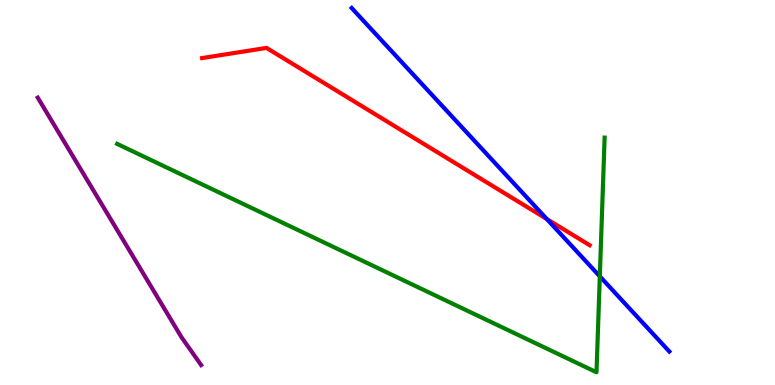[{'lines': ['blue', 'red'], 'intersections': [{'x': 7.06, 'y': 4.31}]}, {'lines': ['green', 'red'], 'intersections': []}, {'lines': ['purple', 'red'], 'intersections': []}, {'lines': ['blue', 'green'], 'intersections': [{'x': 7.74, 'y': 2.82}]}, {'lines': ['blue', 'purple'], 'intersections': []}, {'lines': ['green', 'purple'], 'intersections': []}]